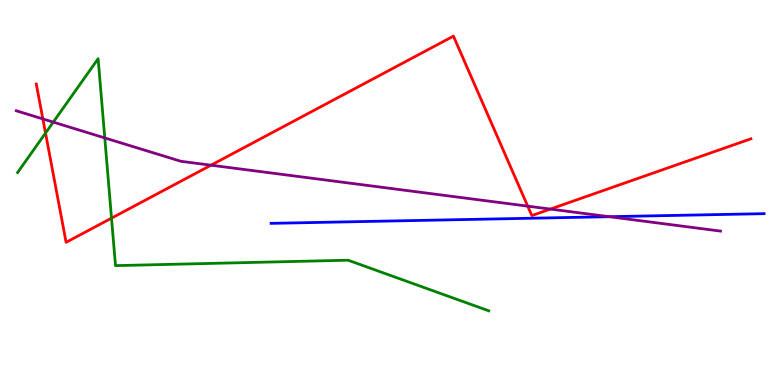[{'lines': ['blue', 'red'], 'intersections': []}, {'lines': ['green', 'red'], 'intersections': [{'x': 0.587, 'y': 6.54}, {'x': 1.44, 'y': 4.33}]}, {'lines': ['purple', 'red'], 'intersections': [{'x': 0.553, 'y': 6.91}, {'x': 2.72, 'y': 5.71}, {'x': 6.81, 'y': 4.65}, {'x': 7.1, 'y': 4.57}]}, {'lines': ['blue', 'green'], 'intersections': []}, {'lines': ['blue', 'purple'], 'intersections': [{'x': 7.86, 'y': 4.37}]}, {'lines': ['green', 'purple'], 'intersections': [{'x': 0.687, 'y': 6.83}, {'x': 1.35, 'y': 6.42}]}]